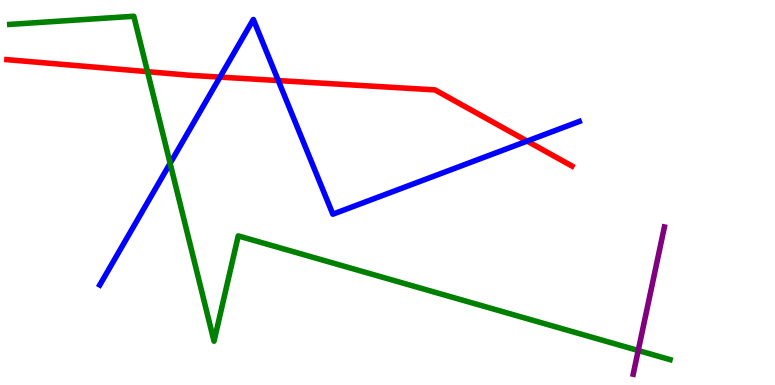[{'lines': ['blue', 'red'], 'intersections': [{'x': 2.84, 'y': 8.0}, {'x': 3.59, 'y': 7.91}, {'x': 6.8, 'y': 6.34}]}, {'lines': ['green', 'red'], 'intersections': [{'x': 1.9, 'y': 8.14}]}, {'lines': ['purple', 'red'], 'intersections': []}, {'lines': ['blue', 'green'], 'intersections': [{'x': 2.2, 'y': 5.76}]}, {'lines': ['blue', 'purple'], 'intersections': []}, {'lines': ['green', 'purple'], 'intersections': [{'x': 8.24, 'y': 0.896}]}]